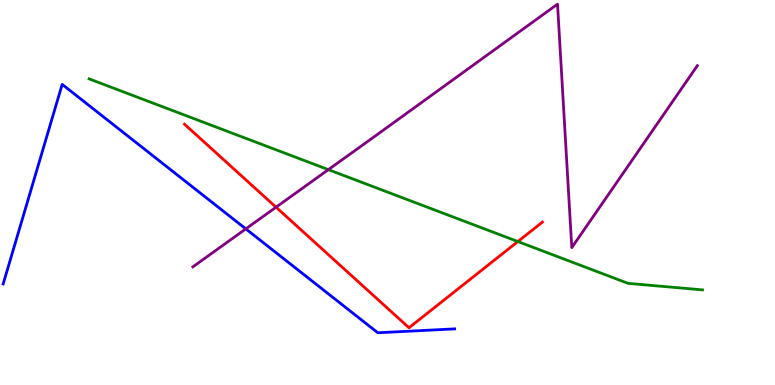[{'lines': ['blue', 'red'], 'intersections': []}, {'lines': ['green', 'red'], 'intersections': [{'x': 6.68, 'y': 3.73}]}, {'lines': ['purple', 'red'], 'intersections': [{'x': 3.56, 'y': 4.62}]}, {'lines': ['blue', 'green'], 'intersections': []}, {'lines': ['blue', 'purple'], 'intersections': [{'x': 3.17, 'y': 4.06}]}, {'lines': ['green', 'purple'], 'intersections': [{'x': 4.24, 'y': 5.59}]}]